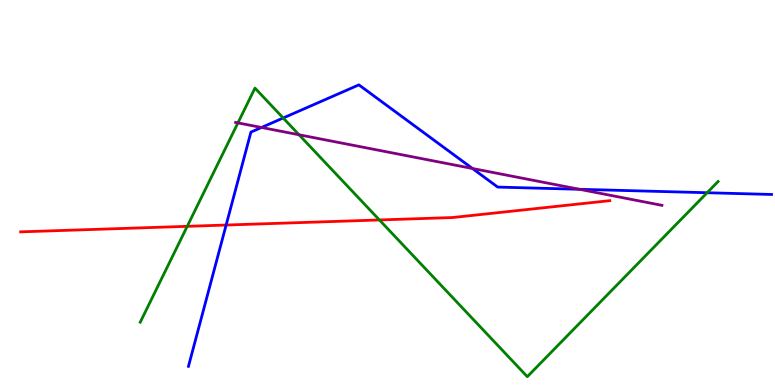[{'lines': ['blue', 'red'], 'intersections': [{'x': 2.92, 'y': 4.15}]}, {'lines': ['green', 'red'], 'intersections': [{'x': 2.42, 'y': 4.12}, {'x': 4.9, 'y': 4.29}]}, {'lines': ['purple', 'red'], 'intersections': []}, {'lines': ['blue', 'green'], 'intersections': [{'x': 3.65, 'y': 6.94}, {'x': 9.12, 'y': 4.99}]}, {'lines': ['blue', 'purple'], 'intersections': [{'x': 3.37, 'y': 6.69}, {'x': 6.1, 'y': 5.62}, {'x': 7.48, 'y': 5.08}]}, {'lines': ['green', 'purple'], 'intersections': [{'x': 3.07, 'y': 6.81}, {'x': 3.86, 'y': 6.5}]}]